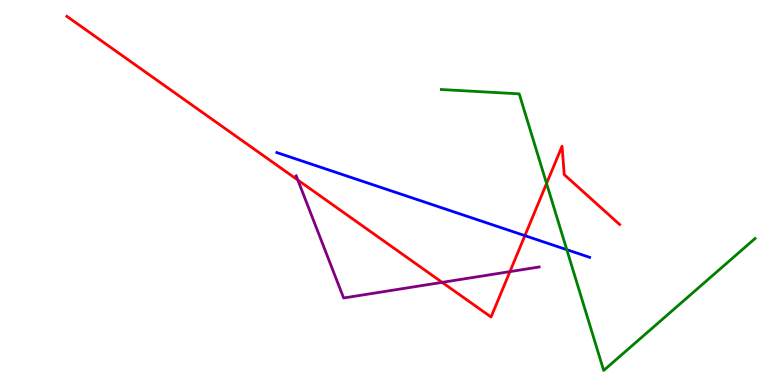[{'lines': ['blue', 'red'], 'intersections': [{'x': 6.77, 'y': 3.88}]}, {'lines': ['green', 'red'], 'intersections': [{'x': 7.05, 'y': 5.23}]}, {'lines': ['purple', 'red'], 'intersections': [{'x': 3.84, 'y': 5.32}, {'x': 5.71, 'y': 2.67}, {'x': 6.58, 'y': 2.95}]}, {'lines': ['blue', 'green'], 'intersections': [{'x': 7.31, 'y': 3.51}]}, {'lines': ['blue', 'purple'], 'intersections': []}, {'lines': ['green', 'purple'], 'intersections': []}]